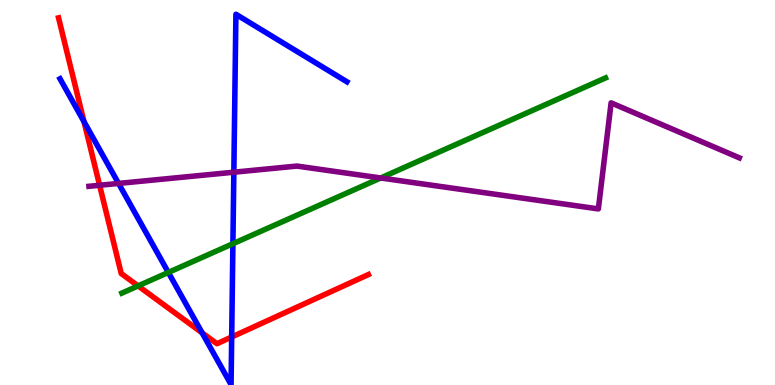[{'lines': ['blue', 'red'], 'intersections': [{'x': 1.08, 'y': 6.84}, {'x': 2.61, 'y': 1.36}, {'x': 2.99, 'y': 1.25}]}, {'lines': ['green', 'red'], 'intersections': [{'x': 1.78, 'y': 2.57}]}, {'lines': ['purple', 'red'], 'intersections': [{'x': 1.29, 'y': 5.19}]}, {'lines': ['blue', 'green'], 'intersections': [{'x': 2.17, 'y': 2.92}, {'x': 3.01, 'y': 3.67}]}, {'lines': ['blue', 'purple'], 'intersections': [{'x': 1.53, 'y': 5.24}, {'x': 3.02, 'y': 5.53}]}, {'lines': ['green', 'purple'], 'intersections': [{'x': 4.91, 'y': 5.38}]}]